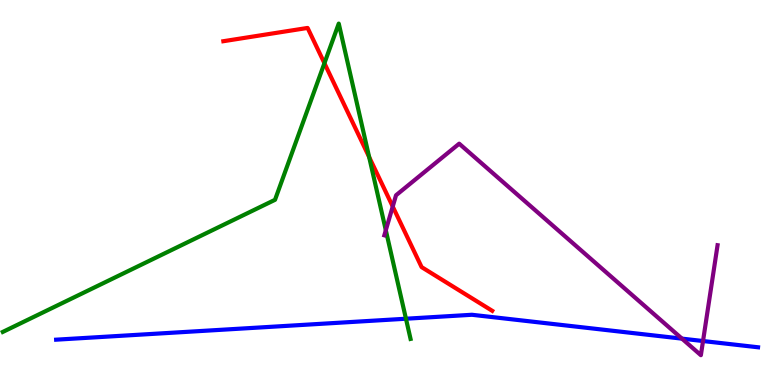[{'lines': ['blue', 'red'], 'intersections': []}, {'lines': ['green', 'red'], 'intersections': [{'x': 4.19, 'y': 8.36}, {'x': 4.76, 'y': 5.92}]}, {'lines': ['purple', 'red'], 'intersections': [{'x': 5.07, 'y': 4.64}]}, {'lines': ['blue', 'green'], 'intersections': [{'x': 5.24, 'y': 1.72}]}, {'lines': ['blue', 'purple'], 'intersections': [{'x': 8.8, 'y': 1.2}, {'x': 9.07, 'y': 1.14}]}, {'lines': ['green', 'purple'], 'intersections': [{'x': 4.98, 'y': 4.02}]}]